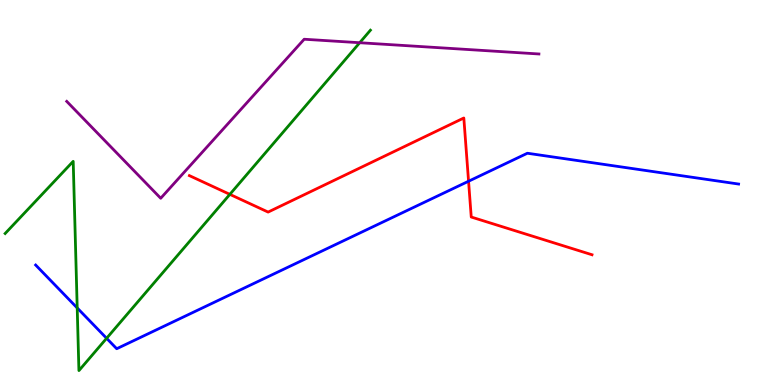[{'lines': ['blue', 'red'], 'intersections': [{'x': 6.05, 'y': 5.29}]}, {'lines': ['green', 'red'], 'intersections': [{'x': 2.97, 'y': 4.95}]}, {'lines': ['purple', 'red'], 'intersections': []}, {'lines': ['blue', 'green'], 'intersections': [{'x': 0.996, 'y': 2.0}, {'x': 1.38, 'y': 1.21}]}, {'lines': ['blue', 'purple'], 'intersections': []}, {'lines': ['green', 'purple'], 'intersections': [{'x': 4.64, 'y': 8.89}]}]